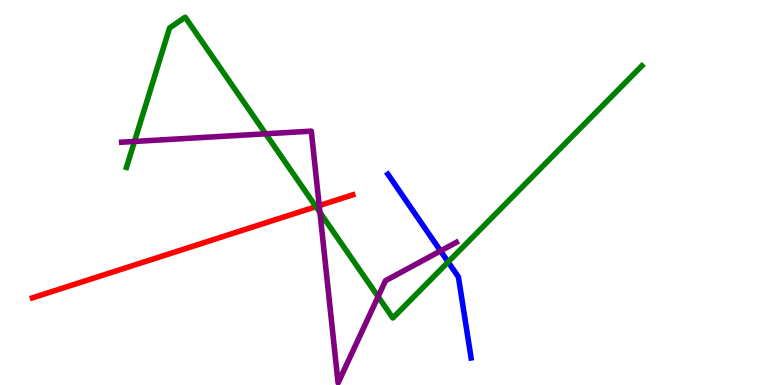[{'lines': ['blue', 'red'], 'intersections': []}, {'lines': ['green', 'red'], 'intersections': [{'x': 4.08, 'y': 4.63}]}, {'lines': ['purple', 'red'], 'intersections': [{'x': 4.12, 'y': 4.66}]}, {'lines': ['blue', 'green'], 'intersections': [{'x': 5.78, 'y': 3.19}]}, {'lines': ['blue', 'purple'], 'intersections': [{'x': 5.68, 'y': 3.48}]}, {'lines': ['green', 'purple'], 'intersections': [{'x': 1.74, 'y': 6.33}, {'x': 3.43, 'y': 6.52}, {'x': 4.13, 'y': 4.48}, {'x': 4.88, 'y': 2.29}]}]